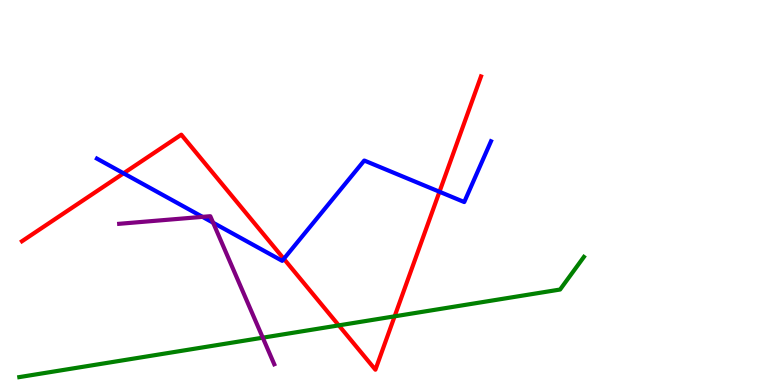[{'lines': ['blue', 'red'], 'intersections': [{'x': 1.59, 'y': 5.5}, {'x': 3.66, 'y': 3.28}, {'x': 5.67, 'y': 5.02}]}, {'lines': ['green', 'red'], 'intersections': [{'x': 4.37, 'y': 1.55}, {'x': 5.09, 'y': 1.78}]}, {'lines': ['purple', 'red'], 'intersections': []}, {'lines': ['blue', 'green'], 'intersections': []}, {'lines': ['blue', 'purple'], 'intersections': [{'x': 2.61, 'y': 4.37}, {'x': 2.75, 'y': 4.21}]}, {'lines': ['green', 'purple'], 'intersections': [{'x': 3.39, 'y': 1.23}]}]